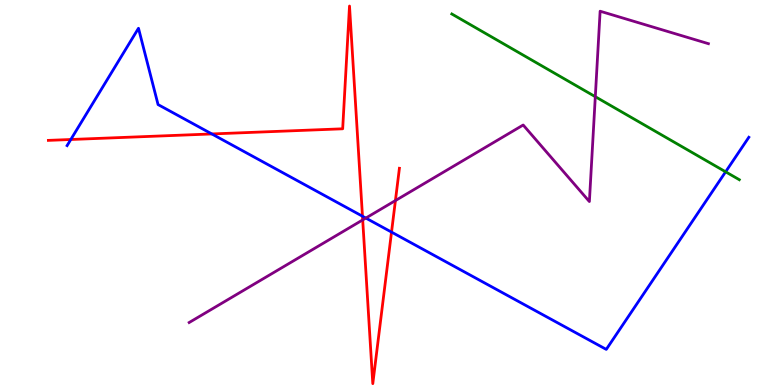[{'lines': ['blue', 'red'], 'intersections': [{'x': 0.914, 'y': 6.38}, {'x': 2.73, 'y': 6.52}, {'x': 4.68, 'y': 4.38}, {'x': 5.05, 'y': 3.97}]}, {'lines': ['green', 'red'], 'intersections': []}, {'lines': ['purple', 'red'], 'intersections': [{'x': 4.68, 'y': 4.29}, {'x': 5.1, 'y': 4.79}]}, {'lines': ['blue', 'green'], 'intersections': [{'x': 9.36, 'y': 5.54}]}, {'lines': ['blue', 'purple'], 'intersections': [{'x': 4.72, 'y': 4.34}]}, {'lines': ['green', 'purple'], 'intersections': [{'x': 7.68, 'y': 7.49}]}]